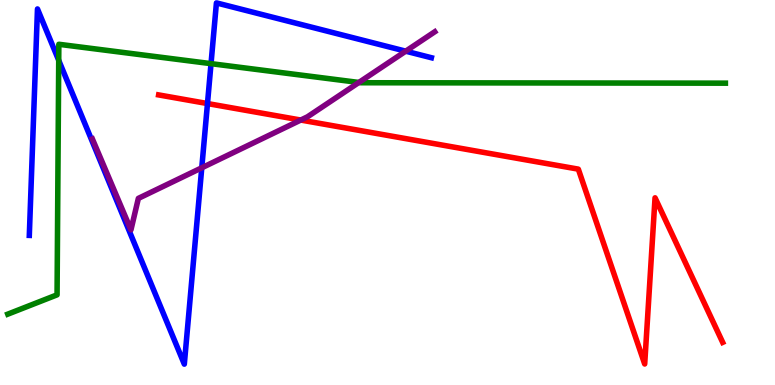[{'lines': ['blue', 'red'], 'intersections': [{'x': 2.68, 'y': 7.31}]}, {'lines': ['green', 'red'], 'intersections': []}, {'lines': ['purple', 'red'], 'intersections': [{'x': 3.88, 'y': 6.88}]}, {'lines': ['blue', 'green'], 'intersections': [{'x': 0.758, 'y': 8.43}, {'x': 2.72, 'y': 8.35}]}, {'lines': ['blue', 'purple'], 'intersections': [{'x': 2.6, 'y': 5.64}, {'x': 5.24, 'y': 8.67}]}, {'lines': ['green', 'purple'], 'intersections': [{'x': 4.63, 'y': 7.86}]}]